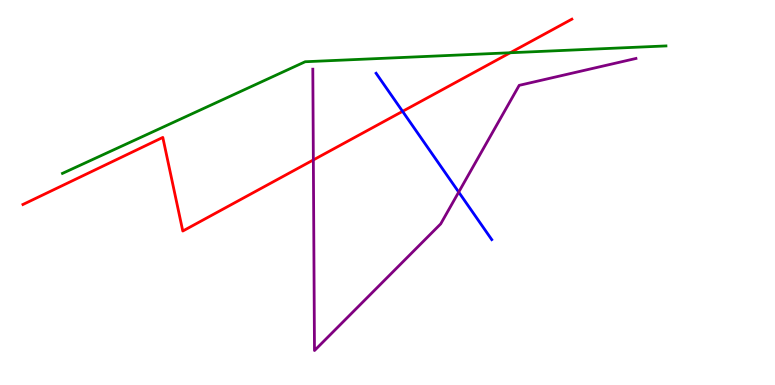[{'lines': ['blue', 'red'], 'intersections': [{'x': 5.19, 'y': 7.11}]}, {'lines': ['green', 'red'], 'intersections': [{'x': 6.58, 'y': 8.63}]}, {'lines': ['purple', 'red'], 'intersections': [{'x': 4.04, 'y': 5.85}]}, {'lines': ['blue', 'green'], 'intersections': []}, {'lines': ['blue', 'purple'], 'intersections': [{'x': 5.92, 'y': 5.01}]}, {'lines': ['green', 'purple'], 'intersections': []}]